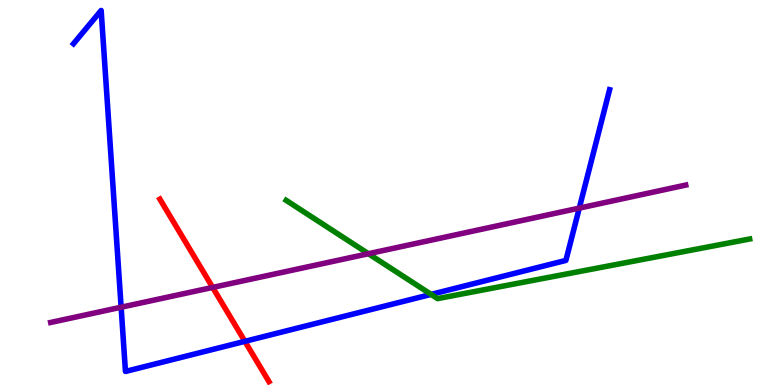[{'lines': ['blue', 'red'], 'intersections': [{'x': 3.16, 'y': 1.13}]}, {'lines': ['green', 'red'], 'intersections': []}, {'lines': ['purple', 'red'], 'intersections': [{'x': 2.74, 'y': 2.53}]}, {'lines': ['blue', 'green'], 'intersections': [{'x': 5.56, 'y': 2.35}]}, {'lines': ['blue', 'purple'], 'intersections': [{'x': 1.56, 'y': 2.02}, {'x': 7.47, 'y': 4.59}]}, {'lines': ['green', 'purple'], 'intersections': [{'x': 4.75, 'y': 3.41}]}]